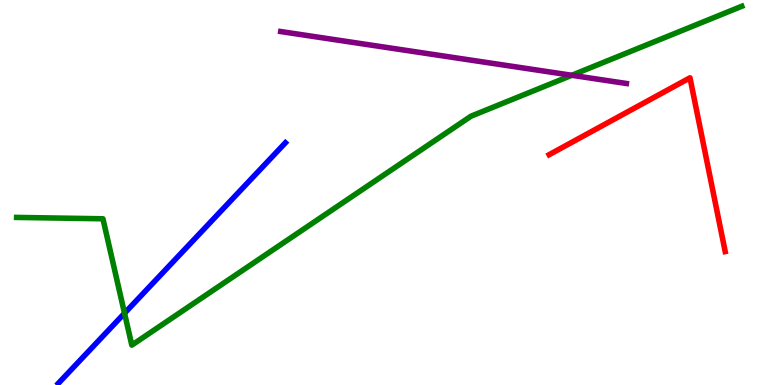[{'lines': ['blue', 'red'], 'intersections': []}, {'lines': ['green', 'red'], 'intersections': []}, {'lines': ['purple', 'red'], 'intersections': []}, {'lines': ['blue', 'green'], 'intersections': [{'x': 1.61, 'y': 1.86}]}, {'lines': ['blue', 'purple'], 'intersections': []}, {'lines': ['green', 'purple'], 'intersections': [{'x': 7.38, 'y': 8.04}]}]